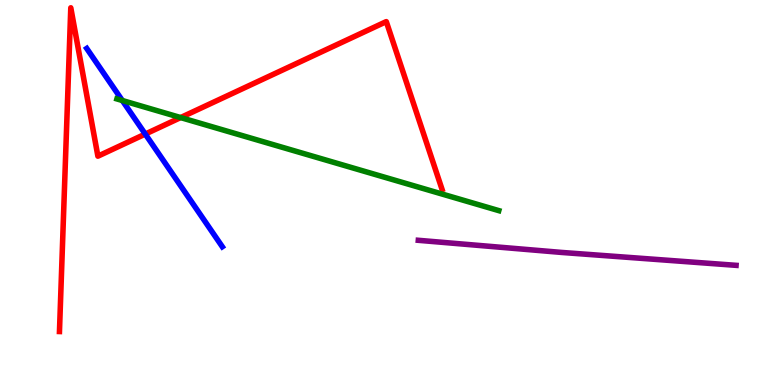[{'lines': ['blue', 'red'], 'intersections': [{'x': 1.87, 'y': 6.52}]}, {'lines': ['green', 'red'], 'intersections': [{'x': 2.33, 'y': 6.95}]}, {'lines': ['purple', 'red'], 'intersections': []}, {'lines': ['blue', 'green'], 'intersections': [{'x': 1.58, 'y': 7.39}]}, {'lines': ['blue', 'purple'], 'intersections': []}, {'lines': ['green', 'purple'], 'intersections': []}]